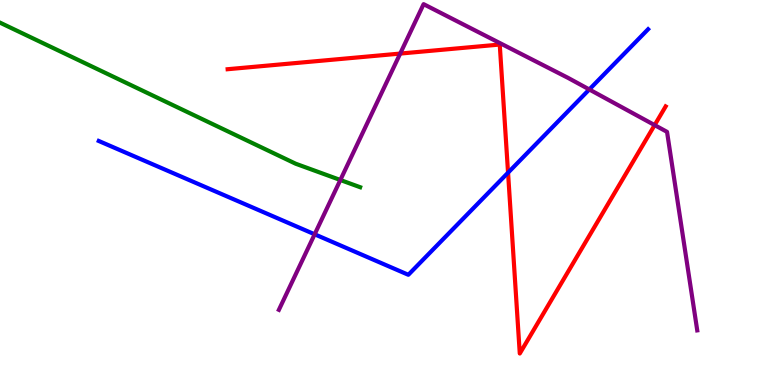[{'lines': ['blue', 'red'], 'intersections': [{'x': 6.56, 'y': 5.51}]}, {'lines': ['green', 'red'], 'intersections': []}, {'lines': ['purple', 'red'], 'intersections': [{'x': 5.16, 'y': 8.61}, {'x': 8.45, 'y': 6.75}]}, {'lines': ['blue', 'green'], 'intersections': []}, {'lines': ['blue', 'purple'], 'intersections': [{'x': 4.06, 'y': 3.91}, {'x': 7.6, 'y': 7.68}]}, {'lines': ['green', 'purple'], 'intersections': [{'x': 4.39, 'y': 5.32}]}]